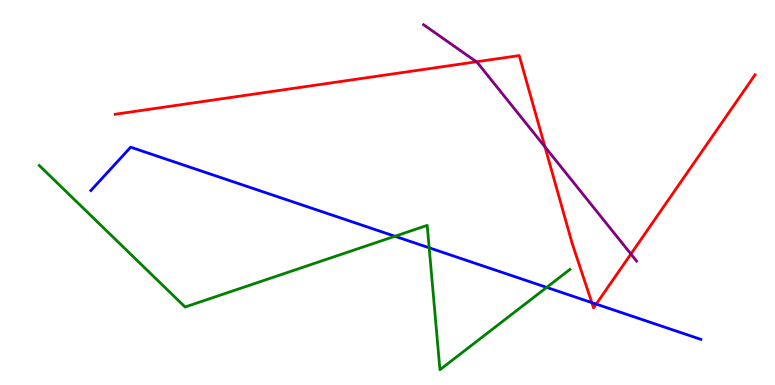[{'lines': ['blue', 'red'], 'intersections': [{'x': 7.64, 'y': 2.14}, {'x': 7.69, 'y': 2.1}]}, {'lines': ['green', 'red'], 'intersections': []}, {'lines': ['purple', 'red'], 'intersections': [{'x': 6.15, 'y': 8.4}, {'x': 7.03, 'y': 6.19}, {'x': 8.14, 'y': 3.4}]}, {'lines': ['blue', 'green'], 'intersections': [{'x': 5.1, 'y': 3.86}, {'x': 5.54, 'y': 3.56}, {'x': 7.05, 'y': 2.54}]}, {'lines': ['blue', 'purple'], 'intersections': []}, {'lines': ['green', 'purple'], 'intersections': []}]